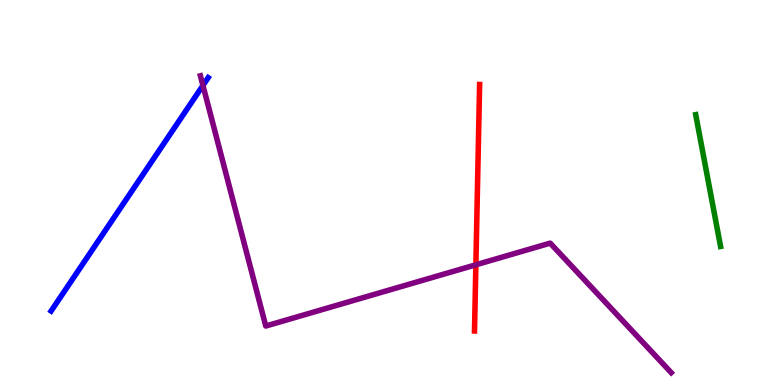[{'lines': ['blue', 'red'], 'intersections': []}, {'lines': ['green', 'red'], 'intersections': []}, {'lines': ['purple', 'red'], 'intersections': [{'x': 6.14, 'y': 3.12}]}, {'lines': ['blue', 'green'], 'intersections': []}, {'lines': ['blue', 'purple'], 'intersections': [{'x': 2.62, 'y': 7.78}]}, {'lines': ['green', 'purple'], 'intersections': []}]